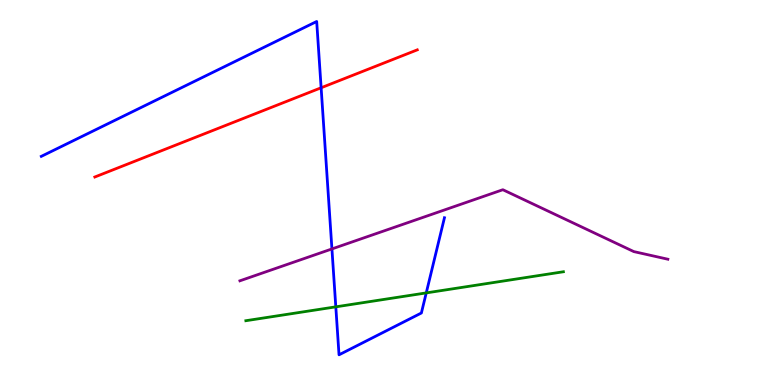[{'lines': ['blue', 'red'], 'intersections': [{'x': 4.14, 'y': 7.72}]}, {'lines': ['green', 'red'], 'intersections': []}, {'lines': ['purple', 'red'], 'intersections': []}, {'lines': ['blue', 'green'], 'intersections': [{'x': 4.33, 'y': 2.03}, {'x': 5.5, 'y': 2.39}]}, {'lines': ['blue', 'purple'], 'intersections': [{'x': 4.28, 'y': 3.53}]}, {'lines': ['green', 'purple'], 'intersections': []}]